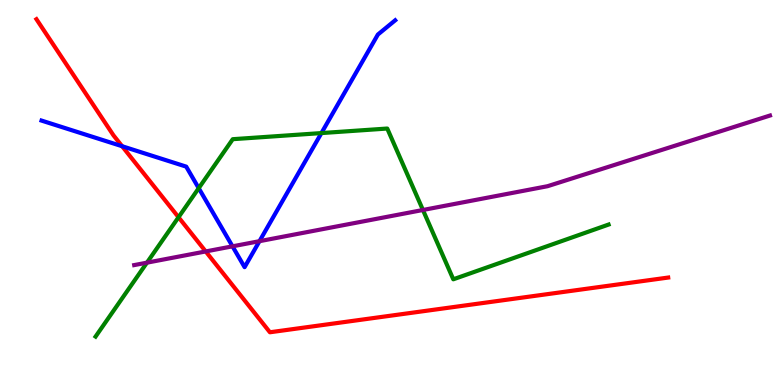[{'lines': ['blue', 'red'], 'intersections': [{'x': 1.58, 'y': 6.2}]}, {'lines': ['green', 'red'], 'intersections': [{'x': 2.3, 'y': 4.36}]}, {'lines': ['purple', 'red'], 'intersections': [{'x': 2.65, 'y': 3.47}]}, {'lines': ['blue', 'green'], 'intersections': [{'x': 2.56, 'y': 5.11}, {'x': 4.15, 'y': 6.54}]}, {'lines': ['blue', 'purple'], 'intersections': [{'x': 3.0, 'y': 3.6}, {'x': 3.35, 'y': 3.74}]}, {'lines': ['green', 'purple'], 'intersections': [{'x': 1.9, 'y': 3.18}, {'x': 5.46, 'y': 4.55}]}]